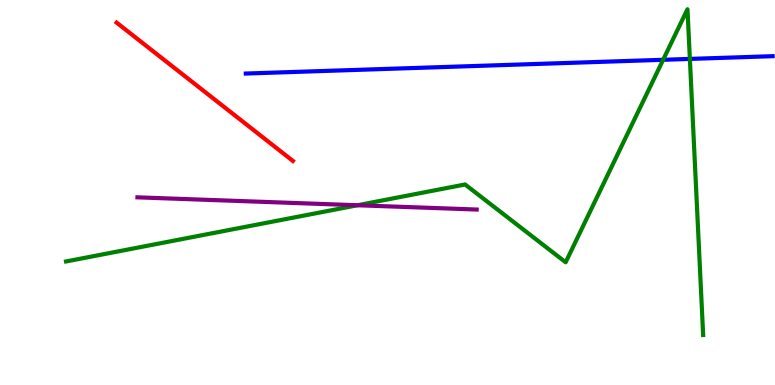[{'lines': ['blue', 'red'], 'intersections': []}, {'lines': ['green', 'red'], 'intersections': []}, {'lines': ['purple', 'red'], 'intersections': []}, {'lines': ['blue', 'green'], 'intersections': [{'x': 8.56, 'y': 8.45}, {'x': 8.9, 'y': 8.47}]}, {'lines': ['blue', 'purple'], 'intersections': []}, {'lines': ['green', 'purple'], 'intersections': [{'x': 4.61, 'y': 4.67}]}]